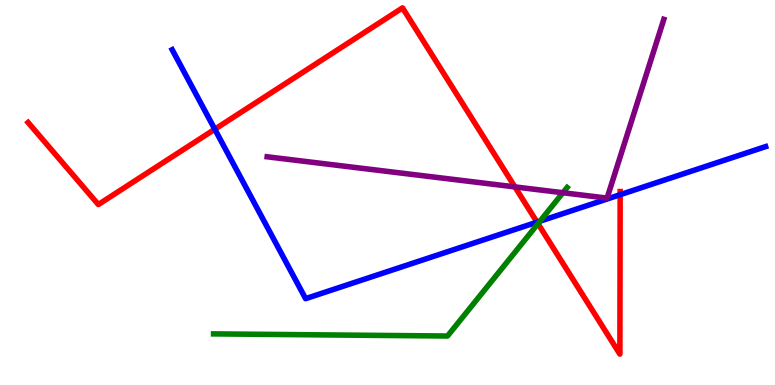[{'lines': ['blue', 'red'], 'intersections': [{'x': 2.77, 'y': 6.64}, {'x': 6.93, 'y': 4.23}, {'x': 8.0, 'y': 4.94}]}, {'lines': ['green', 'red'], 'intersections': [{'x': 6.94, 'y': 4.19}]}, {'lines': ['purple', 'red'], 'intersections': [{'x': 6.64, 'y': 5.15}]}, {'lines': ['blue', 'green'], 'intersections': [{'x': 6.97, 'y': 4.25}]}, {'lines': ['blue', 'purple'], 'intersections': []}, {'lines': ['green', 'purple'], 'intersections': [{'x': 7.26, 'y': 4.99}]}]